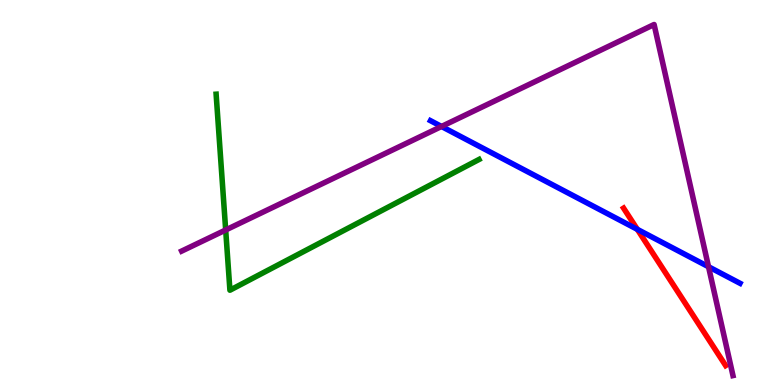[{'lines': ['blue', 'red'], 'intersections': [{'x': 8.22, 'y': 4.04}]}, {'lines': ['green', 'red'], 'intersections': []}, {'lines': ['purple', 'red'], 'intersections': []}, {'lines': ['blue', 'green'], 'intersections': []}, {'lines': ['blue', 'purple'], 'intersections': [{'x': 5.7, 'y': 6.71}, {'x': 9.14, 'y': 3.07}]}, {'lines': ['green', 'purple'], 'intersections': [{'x': 2.91, 'y': 4.03}]}]